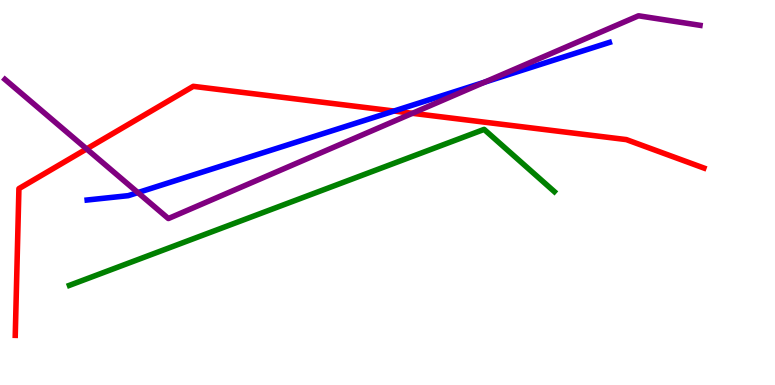[{'lines': ['blue', 'red'], 'intersections': [{'x': 5.08, 'y': 7.12}]}, {'lines': ['green', 'red'], 'intersections': []}, {'lines': ['purple', 'red'], 'intersections': [{'x': 1.12, 'y': 6.13}, {'x': 5.32, 'y': 7.06}]}, {'lines': ['blue', 'green'], 'intersections': []}, {'lines': ['blue', 'purple'], 'intersections': [{'x': 1.78, 'y': 5.0}, {'x': 6.25, 'y': 7.87}]}, {'lines': ['green', 'purple'], 'intersections': []}]